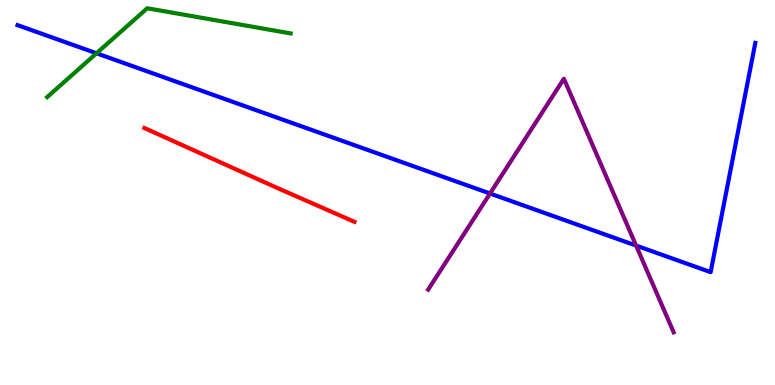[{'lines': ['blue', 'red'], 'intersections': []}, {'lines': ['green', 'red'], 'intersections': []}, {'lines': ['purple', 'red'], 'intersections': []}, {'lines': ['blue', 'green'], 'intersections': [{'x': 1.25, 'y': 8.62}]}, {'lines': ['blue', 'purple'], 'intersections': [{'x': 6.32, 'y': 4.97}, {'x': 8.21, 'y': 3.62}]}, {'lines': ['green', 'purple'], 'intersections': []}]